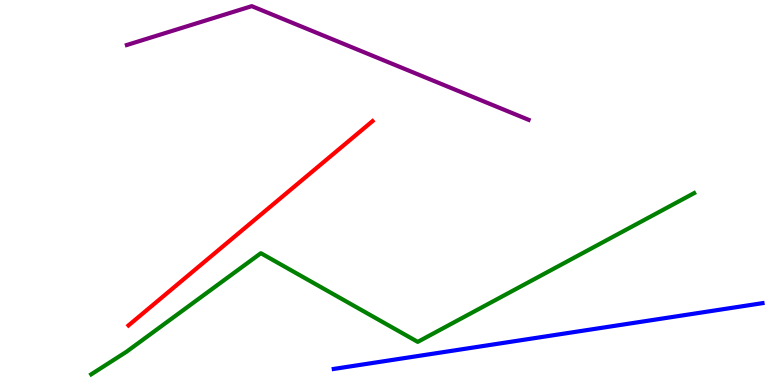[{'lines': ['blue', 'red'], 'intersections': []}, {'lines': ['green', 'red'], 'intersections': []}, {'lines': ['purple', 'red'], 'intersections': []}, {'lines': ['blue', 'green'], 'intersections': []}, {'lines': ['blue', 'purple'], 'intersections': []}, {'lines': ['green', 'purple'], 'intersections': []}]